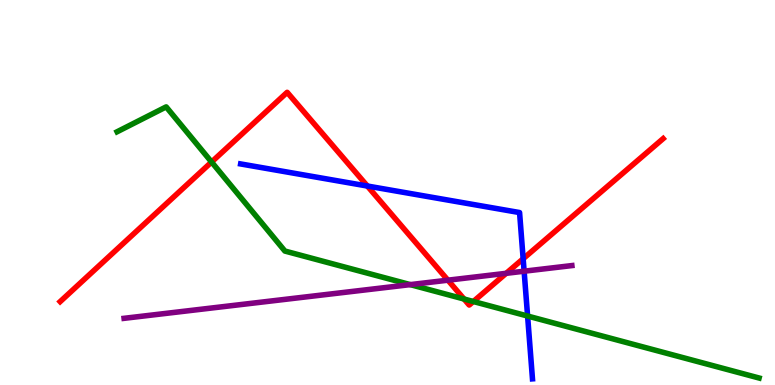[{'lines': ['blue', 'red'], 'intersections': [{'x': 4.74, 'y': 5.17}, {'x': 6.75, 'y': 3.28}]}, {'lines': ['green', 'red'], 'intersections': [{'x': 2.73, 'y': 5.79}, {'x': 5.99, 'y': 2.23}, {'x': 6.11, 'y': 2.17}]}, {'lines': ['purple', 'red'], 'intersections': [{'x': 5.78, 'y': 2.72}, {'x': 6.53, 'y': 2.9}]}, {'lines': ['blue', 'green'], 'intersections': [{'x': 6.81, 'y': 1.79}]}, {'lines': ['blue', 'purple'], 'intersections': [{'x': 6.76, 'y': 2.96}]}, {'lines': ['green', 'purple'], 'intersections': [{'x': 5.29, 'y': 2.61}]}]